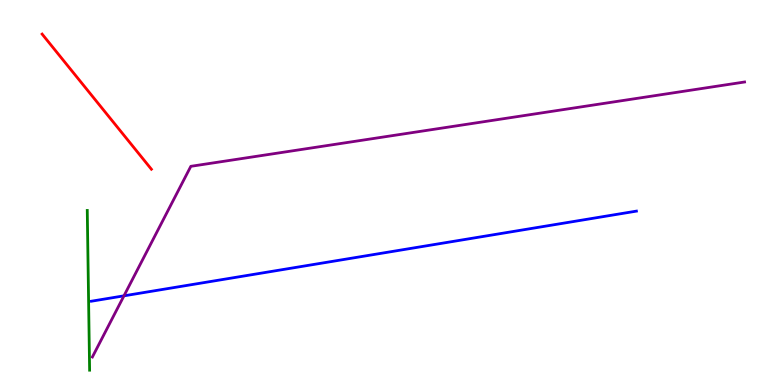[{'lines': ['blue', 'red'], 'intersections': []}, {'lines': ['green', 'red'], 'intersections': []}, {'lines': ['purple', 'red'], 'intersections': []}, {'lines': ['blue', 'green'], 'intersections': []}, {'lines': ['blue', 'purple'], 'intersections': [{'x': 1.6, 'y': 2.32}]}, {'lines': ['green', 'purple'], 'intersections': []}]